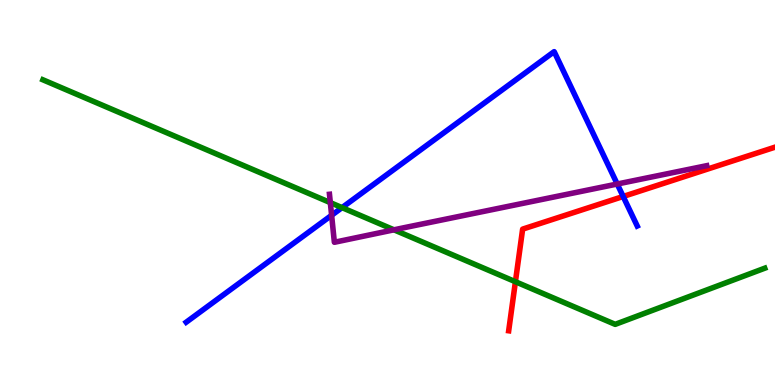[{'lines': ['blue', 'red'], 'intersections': [{'x': 8.04, 'y': 4.9}]}, {'lines': ['green', 'red'], 'intersections': [{'x': 6.65, 'y': 2.68}]}, {'lines': ['purple', 'red'], 'intersections': []}, {'lines': ['blue', 'green'], 'intersections': [{'x': 4.41, 'y': 4.61}]}, {'lines': ['blue', 'purple'], 'intersections': [{'x': 4.28, 'y': 4.41}, {'x': 7.96, 'y': 5.22}]}, {'lines': ['green', 'purple'], 'intersections': [{'x': 4.26, 'y': 4.74}, {'x': 5.08, 'y': 4.03}]}]